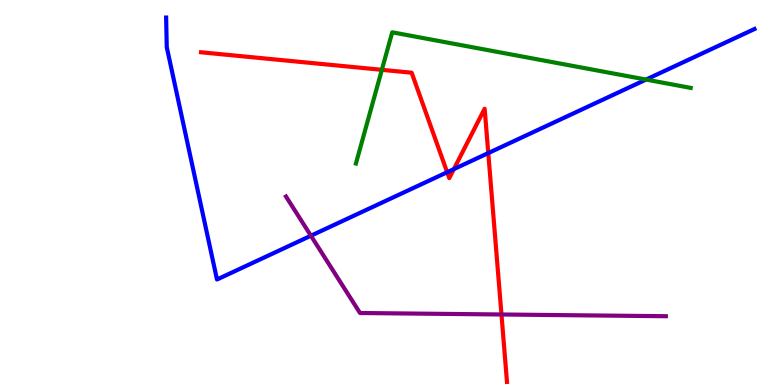[{'lines': ['blue', 'red'], 'intersections': [{'x': 5.77, 'y': 5.53}, {'x': 5.86, 'y': 5.61}, {'x': 6.3, 'y': 6.02}]}, {'lines': ['green', 'red'], 'intersections': [{'x': 4.93, 'y': 8.19}]}, {'lines': ['purple', 'red'], 'intersections': [{'x': 6.47, 'y': 1.83}]}, {'lines': ['blue', 'green'], 'intersections': [{'x': 8.34, 'y': 7.93}]}, {'lines': ['blue', 'purple'], 'intersections': [{'x': 4.01, 'y': 3.88}]}, {'lines': ['green', 'purple'], 'intersections': []}]